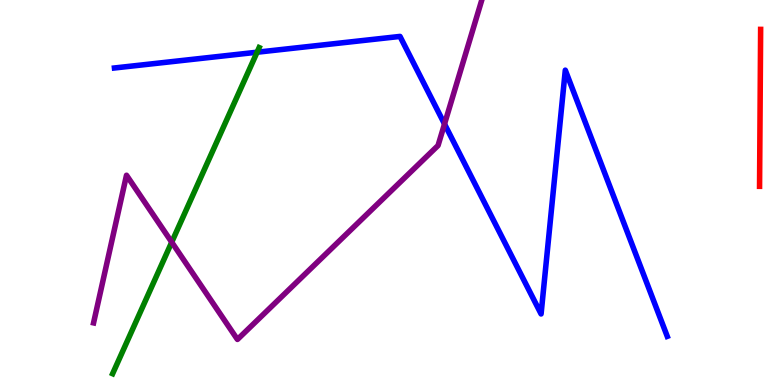[{'lines': ['blue', 'red'], 'intersections': []}, {'lines': ['green', 'red'], 'intersections': []}, {'lines': ['purple', 'red'], 'intersections': []}, {'lines': ['blue', 'green'], 'intersections': [{'x': 3.32, 'y': 8.64}]}, {'lines': ['blue', 'purple'], 'intersections': [{'x': 5.74, 'y': 6.78}]}, {'lines': ['green', 'purple'], 'intersections': [{'x': 2.22, 'y': 3.71}]}]